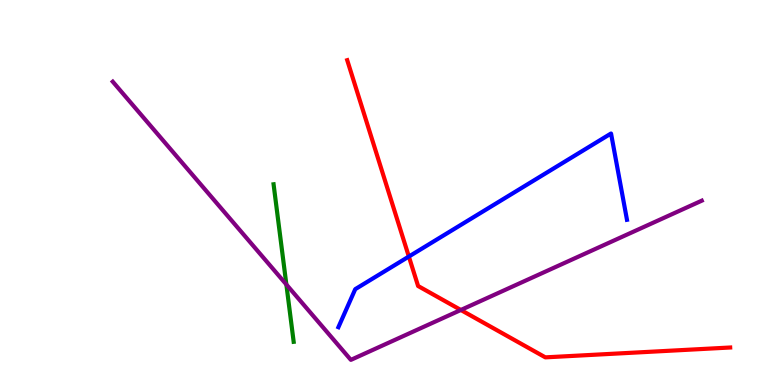[{'lines': ['blue', 'red'], 'intersections': [{'x': 5.28, 'y': 3.34}]}, {'lines': ['green', 'red'], 'intersections': []}, {'lines': ['purple', 'red'], 'intersections': [{'x': 5.95, 'y': 1.95}]}, {'lines': ['blue', 'green'], 'intersections': []}, {'lines': ['blue', 'purple'], 'intersections': []}, {'lines': ['green', 'purple'], 'intersections': [{'x': 3.69, 'y': 2.61}]}]